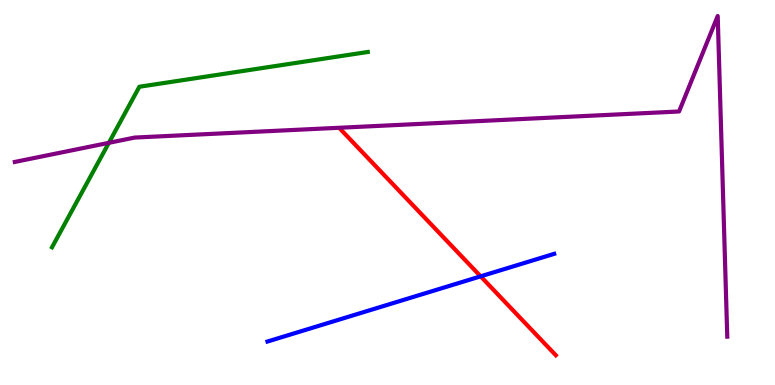[{'lines': ['blue', 'red'], 'intersections': [{'x': 6.2, 'y': 2.82}]}, {'lines': ['green', 'red'], 'intersections': []}, {'lines': ['purple', 'red'], 'intersections': []}, {'lines': ['blue', 'green'], 'intersections': []}, {'lines': ['blue', 'purple'], 'intersections': []}, {'lines': ['green', 'purple'], 'intersections': [{'x': 1.4, 'y': 6.29}]}]